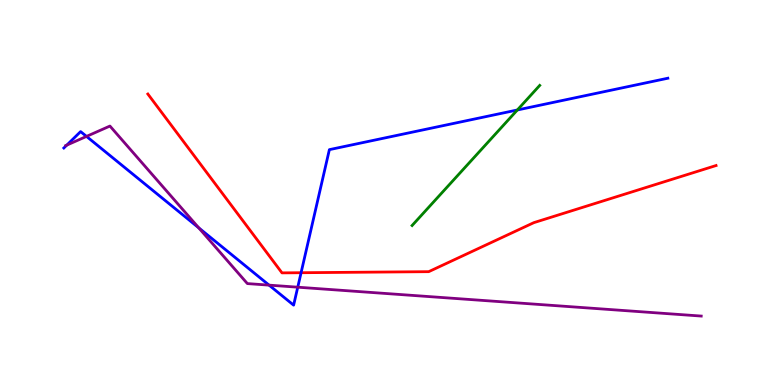[{'lines': ['blue', 'red'], 'intersections': [{'x': 3.88, 'y': 2.92}]}, {'lines': ['green', 'red'], 'intersections': []}, {'lines': ['purple', 'red'], 'intersections': []}, {'lines': ['blue', 'green'], 'intersections': [{'x': 6.68, 'y': 7.14}]}, {'lines': ['blue', 'purple'], 'intersections': [{'x': 0.862, 'y': 6.23}, {'x': 1.12, 'y': 6.46}, {'x': 2.56, 'y': 4.08}, {'x': 3.47, 'y': 2.59}, {'x': 3.84, 'y': 2.54}]}, {'lines': ['green', 'purple'], 'intersections': []}]